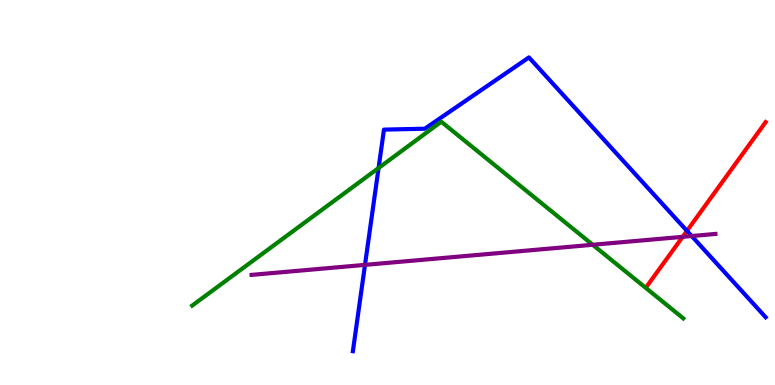[{'lines': ['blue', 'red'], 'intersections': [{'x': 8.86, 'y': 4.0}]}, {'lines': ['green', 'red'], 'intersections': []}, {'lines': ['purple', 'red'], 'intersections': [{'x': 8.81, 'y': 3.85}]}, {'lines': ['blue', 'green'], 'intersections': [{'x': 4.88, 'y': 5.64}]}, {'lines': ['blue', 'purple'], 'intersections': [{'x': 4.71, 'y': 3.12}, {'x': 8.92, 'y': 3.87}]}, {'lines': ['green', 'purple'], 'intersections': [{'x': 7.65, 'y': 3.64}]}]